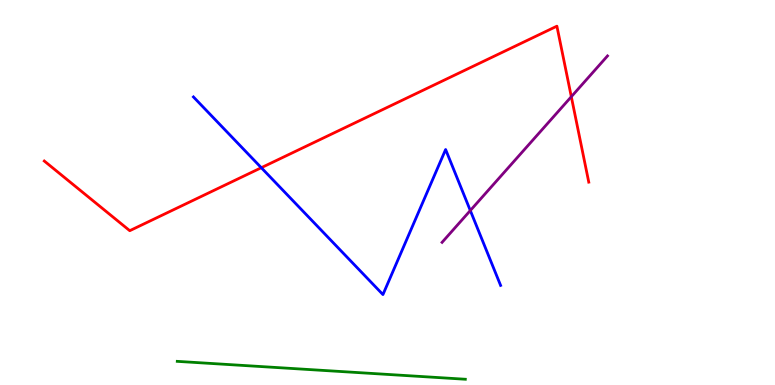[{'lines': ['blue', 'red'], 'intersections': [{'x': 3.37, 'y': 5.64}]}, {'lines': ['green', 'red'], 'intersections': []}, {'lines': ['purple', 'red'], 'intersections': [{'x': 7.37, 'y': 7.49}]}, {'lines': ['blue', 'green'], 'intersections': []}, {'lines': ['blue', 'purple'], 'intersections': [{'x': 6.07, 'y': 4.53}]}, {'lines': ['green', 'purple'], 'intersections': []}]